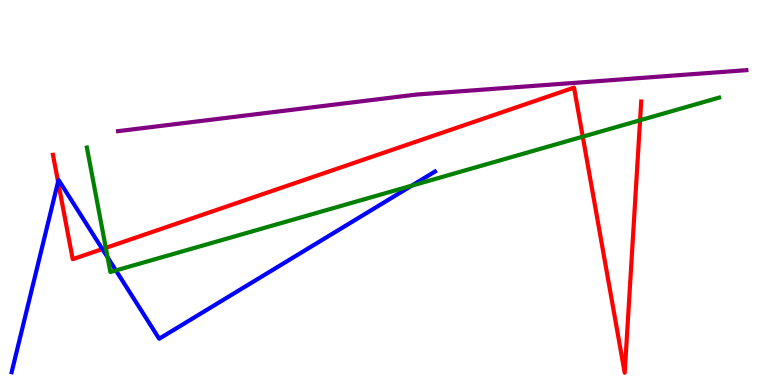[{'lines': ['blue', 'red'], 'intersections': [{'x': 0.749, 'y': 5.28}, {'x': 1.32, 'y': 3.53}]}, {'lines': ['green', 'red'], 'intersections': [{'x': 1.37, 'y': 3.56}, {'x': 7.52, 'y': 6.45}, {'x': 8.26, 'y': 6.88}]}, {'lines': ['purple', 'red'], 'intersections': []}, {'lines': ['blue', 'green'], 'intersections': [{'x': 1.39, 'y': 3.32}, {'x': 1.5, 'y': 2.98}, {'x': 5.31, 'y': 5.18}]}, {'lines': ['blue', 'purple'], 'intersections': []}, {'lines': ['green', 'purple'], 'intersections': []}]